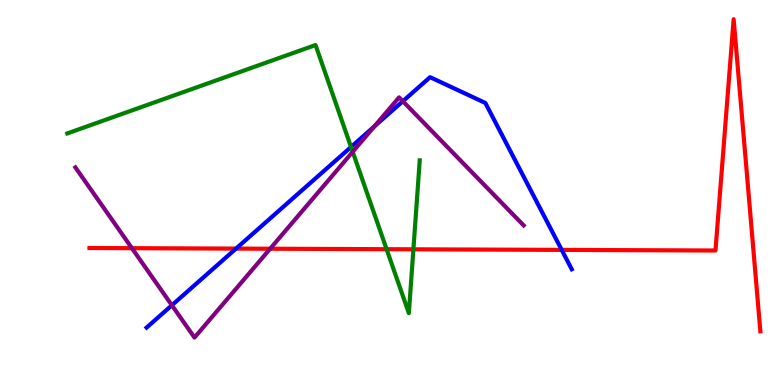[{'lines': ['blue', 'red'], 'intersections': [{'x': 3.05, 'y': 3.54}, {'x': 7.25, 'y': 3.51}]}, {'lines': ['green', 'red'], 'intersections': [{'x': 4.99, 'y': 3.53}, {'x': 5.33, 'y': 3.52}]}, {'lines': ['purple', 'red'], 'intersections': [{'x': 1.7, 'y': 3.55}, {'x': 3.49, 'y': 3.54}]}, {'lines': ['blue', 'green'], 'intersections': [{'x': 4.53, 'y': 6.18}]}, {'lines': ['blue', 'purple'], 'intersections': [{'x': 2.22, 'y': 2.07}, {'x': 4.83, 'y': 6.72}, {'x': 5.2, 'y': 7.37}]}, {'lines': ['green', 'purple'], 'intersections': [{'x': 4.55, 'y': 6.06}]}]